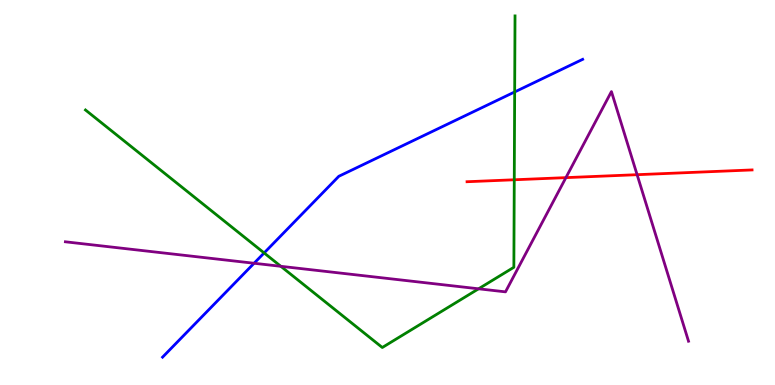[{'lines': ['blue', 'red'], 'intersections': []}, {'lines': ['green', 'red'], 'intersections': [{'x': 6.64, 'y': 5.33}]}, {'lines': ['purple', 'red'], 'intersections': [{'x': 7.3, 'y': 5.39}, {'x': 8.22, 'y': 5.46}]}, {'lines': ['blue', 'green'], 'intersections': [{'x': 3.41, 'y': 3.43}, {'x': 6.64, 'y': 7.61}]}, {'lines': ['blue', 'purple'], 'intersections': [{'x': 3.28, 'y': 3.16}]}, {'lines': ['green', 'purple'], 'intersections': [{'x': 3.62, 'y': 3.08}, {'x': 6.18, 'y': 2.5}]}]